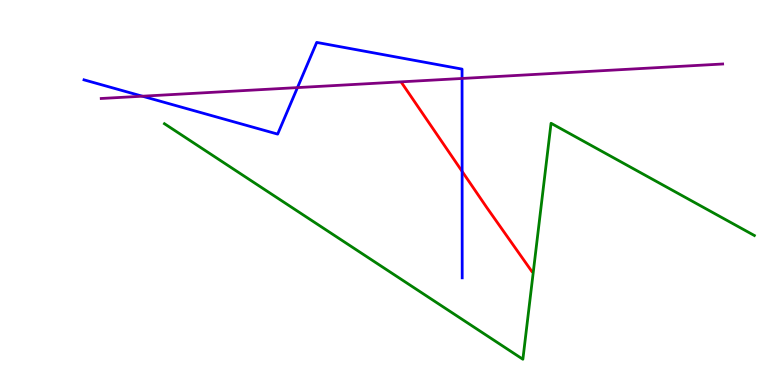[{'lines': ['blue', 'red'], 'intersections': [{'x': 5.96, 'y': 5.55}]}, {'lines': ['green', 'red'], 'intersections': []}, {'lines': ['purple', 'red'], 'intersections': []}, {'lines': ['blue', 'green'], 'intersections': []}, {'lines': ['blue', 'purple'], 'intersections': [{'x': 1.84, 'y': 7.5}, {'x': 3.84, 'y': 7.72}, {'x': 5.96, 'y': 7.96}]}, {'lines': ['green', 'purple'], 'intersections': []}]